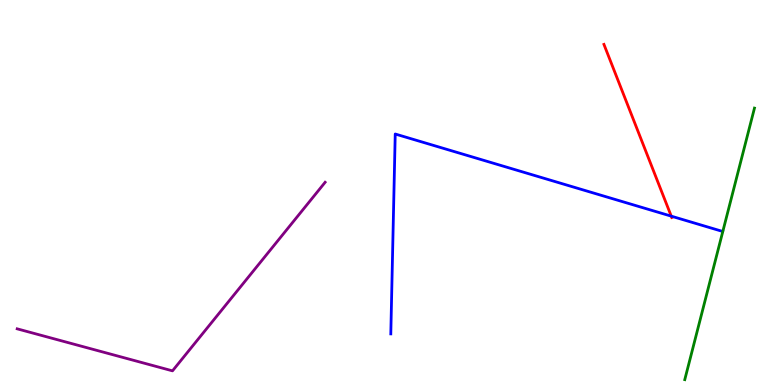[{'lines': ['blue', 'red'], 'intersections': [{'x': 8.66, 'y': 4.39}]}, {'lines': ['green', 'red'], 'intersections': []}, {'lines': ['purple', 'red'], 'intersections': []}, {'lines': ['blue', 'green'], 'intersections': []}, {'lines': ['blue', 'purple'], 'intersections': []}, {'lines': ['green', 'purple'], 'intersections': []}]